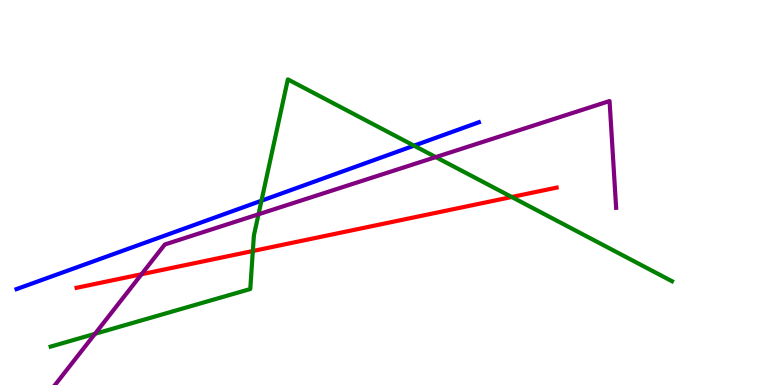[{'lines': ['blue', 'red'], 'intersections': []}, {'lines': ['green', 'red'], 'intersections': [{'x': 3.26, 'y': 3.48}, {'x': 6.6, 'y': 4.88}]}, {'lines': ['purple', 'red'], 'intersections': [{'x': 1.83, 'y': 2.88}]}, {'lines': ['blue', 'green'], 'intersections': [{'x': 3.37, 'y': 4.79}, {'x': 5.34, 'y': 6.22}]}, {'lines': ['blue', 'purple'], 'intersections': []}, {'lines': ['green', 'purple'], 'intersections': [{'x': 1.23, 'y': 1.33}, {'x': 3.34, 'y': 4.43}, {'x': 5.62, 'y': 5.92}]}]